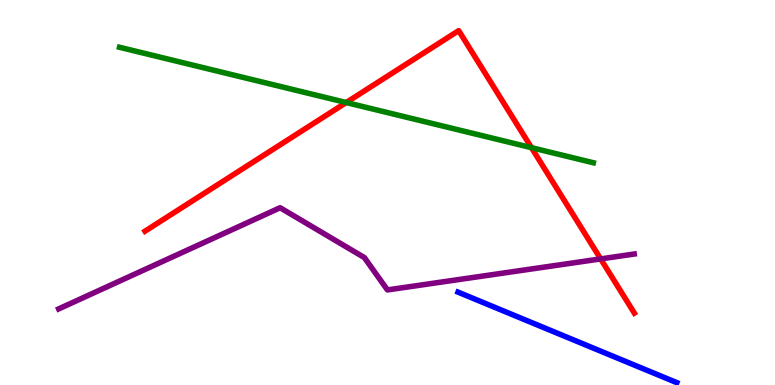[{'lines': ['blue', 'red'], 'intersections': []}, {'lines': ['green', 'red'], 'intersections': [{'x': 4.47, 'y': 7.34}, {'x': 6.86, 'y': 6.16}]}, {'lines': ['purple', 'red'], 'intersections': [{'x': 7.75, 'y': 3.28}]}, {'lines': ['blue', 'green'], 'intersections': []}, {'lines': ['blue', 'purple'], 'intersections': []}, {'lines': ['green', 'purple'], 'intersections': []}]